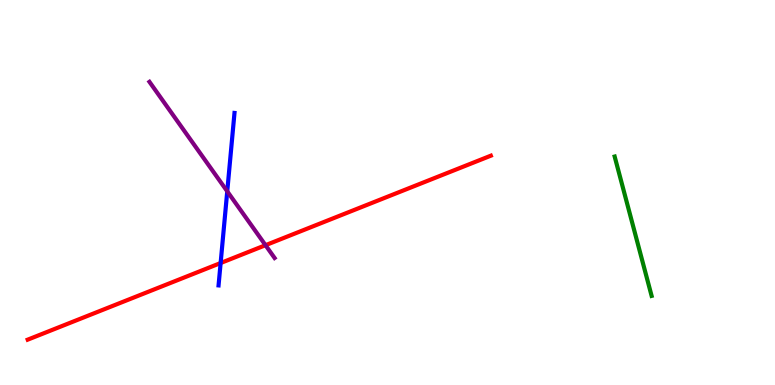[{'lines': ['blue', 'red'], 'intersections': [{'x': 2.85, 'y': 3.17}]}, {'lines': ['green', 'red'], 'intersections': []}, {'lines': ['purple', 'red'], 'intersections': [{'x': 3.43, 'y': 3.63}]}, {'lines': ['blue', 'green'], 'intersections': []}, {'lines': ['blue', 'purple'], 'intersections': [{'x': 2.93, 'y': 5.03}]}, {'lines': ['green', 'purple'], 'intersections': []}]